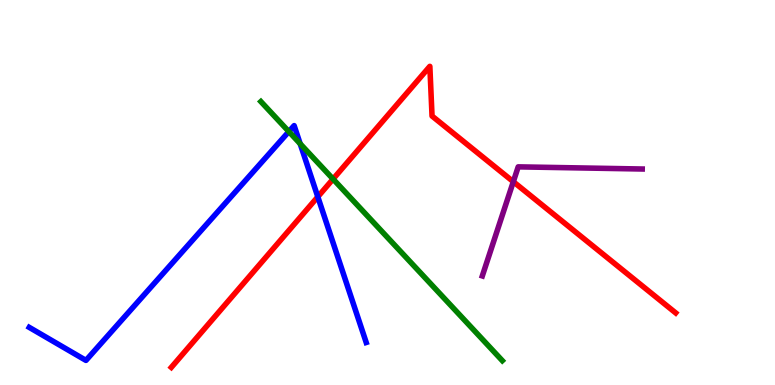[{'lines': ['blue', 'red'], 'intersections': [{'x': 4.1, 'y': 4.89}]}, {'lines': ['green', 'red'], 'intersections': [{'x': 4.3, 'y': 5.35}]}, {'lines': ['purple', 'red'], 'intersections': [{'x': 6.62, 'y': 5.28}]}, {'lines': ['blue', 'green'], 'intersections': [{'x': 3.73, 'y': 6.58}, {'x': 3.87, 'y': 6.27}]}, {'lines': ['blue', 'purple'], 'intersections': []}, {'lines': ['green', 'purple'], 'intersections': []}]